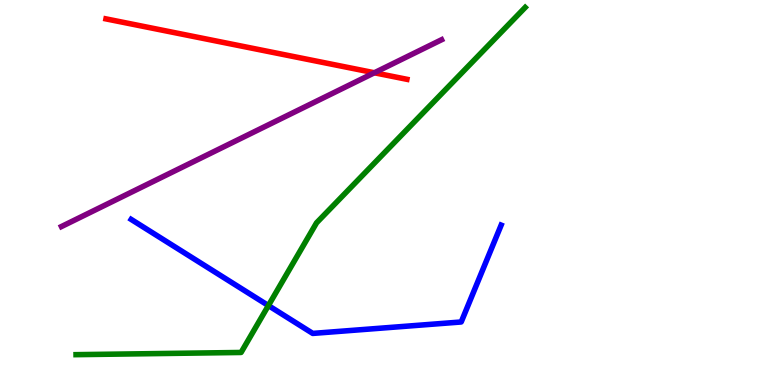[{'lines': ['blue', 'red'], 'intersections': []}, {'lines': ['green', 'red'], 'intersections': []}, {'lines': ['purple', 'red'], 'intersections': [{'x': 4.83, 'y': 8.11}]}, {'lines': ['blue', 'green'], 'intersections': [{'x': 3.46, 'y': 2.06}]}, {'lines': ['blue', 'purple'], 'intersections': []}, {'lines': ['green', 'purple'], 'intersections': []}]